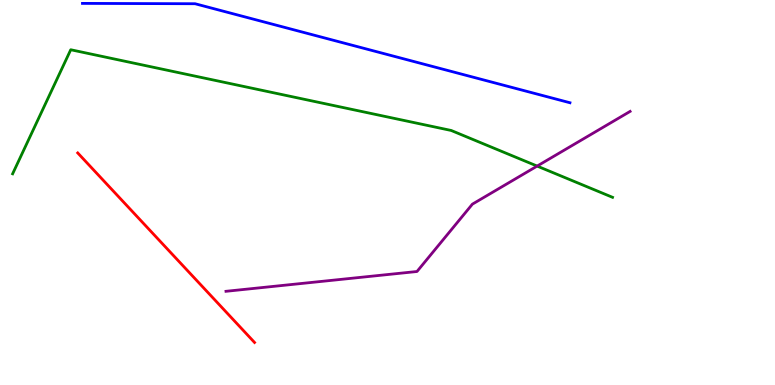[{'lines': ['blue', 'red'], 'intersections': []}, {'lines': ['green', 'red'], 'intersections': []}, {'lines': ['purple', 'red'], 'intersections': []}, {'lines': ['blue', 'green'], 'intersections': []}, {'lines': ['blue', 'purple'], 'intersections': []}, {'lines': ['green', 'purple'], 'intersections': [{'x': 6.93, 'y': 5.69}]}]